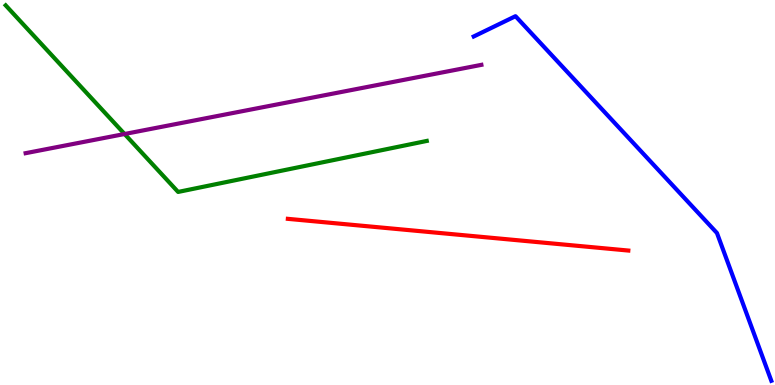[{'lines': ['blue', 'red'], 'intersections': []}, {'lines': ['green', 'red'], 'intersections': []}, {'lines': ['purple', 'red'], 'intersections': []}, {'lines': ['blue', 'green'], 'intersections': []}, {'lines': ['blue', 'purple'], 'intersections': []}, {'lines': ['green', 'purple'], 'intersections': [{'x': 1.61, 'y': 6.52}]}]